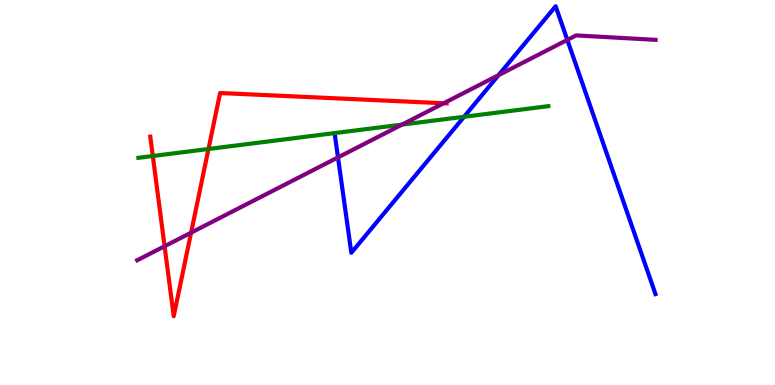[{'lines': ['blue', 'red'], 'intersections': []}, {'lines': ['green', 'red'], 'intersections': [{'x': 1.97, 'y': 5.95}, {'x': 2.69, 'y': 6.13}]}, {'lines': ['purple', 'red'], 'intersections': [{'x': 2.12, 'y': 3.6}, {'x': 2.47, 'y': 3.96}, {'x': 5.72, 'y': 7.32}]}, {'lines': ['blue', 'green'], 'intersections': [{'x': 5.99, 'y': 6.97}]}, {'lines': ['blue', 'purple'], 'intersections': [{'x': 4.36, 'y': 5.91}, {'x': 6.43, 'y': 8.05}, {'x': 7.32, 'y': 8.96}]}, {'lines': ['green', 'purple'], 'intersections': [{'x': 5.19, 'y': 6.76}]}]